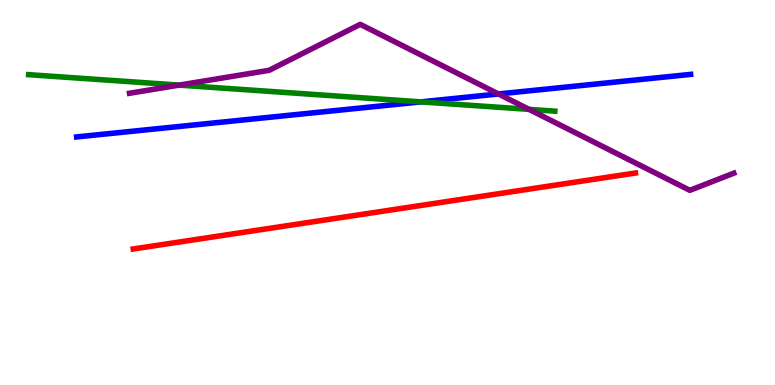[{'lines': ['blue', 'red'], 'intersections': []}, {'lines': ['green', 'red'], 'intersections': []}, {'lines': ['purple', 'red'], 'intersections': []}, {'lines': ['blue', 'green'], 'intersections': [{'x': 5.43, 'y': 7.35}]}, {'lines': ['blue', 'purple'], 'intersections': [{'x': 6.43, 'y': 7.56}]}, {'lines': ['green', 'purple'], 'intersections': [{'x': 2.31, 'y': 7.79}, {'x': 6.83, 'y': 7.16}]}]